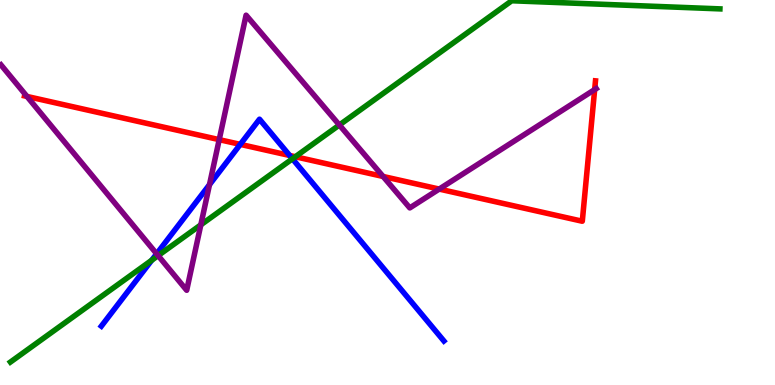[{'lines': ['blue', 'red'], 'intersections': [{'x': 3.1, 'y': 6.25}, {'x': 3.74, 'y': 5.96}]}, {'lines': ['green', 'red'], 'intersections': [{'x': 3.81, 'y': 5.93}]}, {'lines': ['purple', 'red'], 'intersections': [{'x': 0.348, 'y': 7.49}, {'x': 2.83, 'y': 6.37}, {'x': 4.94, 'y': 5.42}, {'x': 5.67, 'y': 5.09}, {'x': 7.67, 'y': 7.67}]}, {'lines': ['blue', 'green'], 'intersections': [{'x': 1.96, 'y': 3.24}, {'x': 3.77, 'y': 5.87}]}, {'lines': ['blue', 'purple'], 'intersections': [{'x': 2.02, 'y': 3.41}, {'x': 2.7, 'y': 5.2}]}, {'lines': ['green', 'purple'], 'intersections': [{'x': 2.04, 'y': 3.36}, {'x': 2.59, 'y': 4.16}, {'x': 4.38, 'y': 6.75}]}]